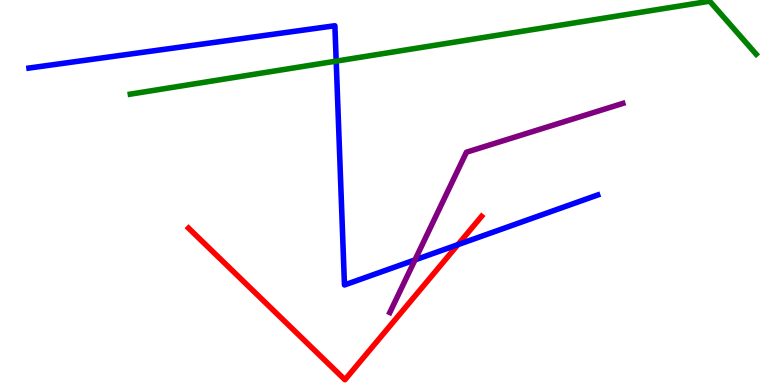[{'lines': ['blue', 'red'], 'intersections': [{'x': 5.91, 'y': 3.65}]}, {'lines': ['green', 'red'], 'intersections': []}, {'lines': ['purple', 'red'], 'intersections': []}, {'lines': ['blue', 'green'], 'intersections': [{'x': 4.34, 'y': 8.41}]}, {'lines': ['blue', 'purple'], 'intersections': [{'x': 5.35, 'y': 3.25}]}, {'lines': ['green', 'purple'], 'intersections': []}]